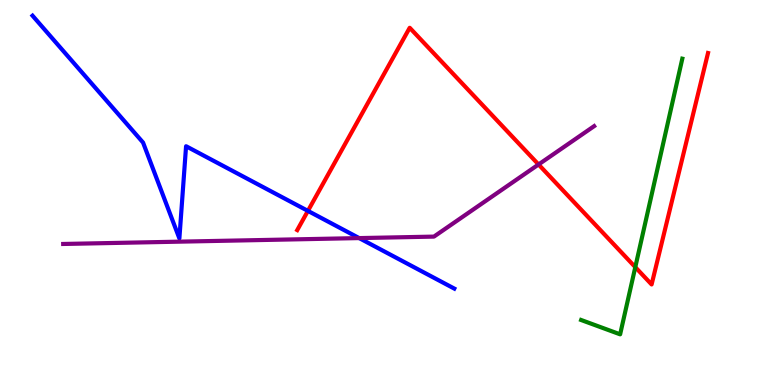[{'lines': ['blue', 'red'], 'intersections': [{'x': 3.97, 'y': 4.52}]}, {'lines': ['green', 'red'], 'intersections': [{'x': 8.2, 'y': 3.06}]}, {'lines': ['purple', 'red'], 'intersections': [{'x': 6.95, 'y': 5.73}]}, {'lines': ['blue', 'green'], 'intersections': []}, {'lines': ['blue', 'purple'], 'intersections': [{'x': 4.63, 'y': 3.82}]}, {'lines': ['green', 'purple'], 'intersections': []}]